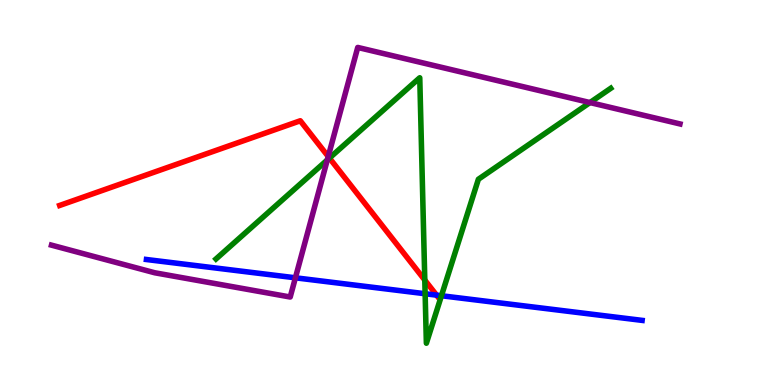[{'lines': ['blue', 'red'], 'intersections': [{'x': 5.63, 'y': 2.33}]}, {'lines': ['green', 'red'], 'intersections': [{'x': 4.25, 'y': 5.89}, {'x': 5.48, 'y': 2.73}]}, {'lines': ['purple', 'red'], 'intersections': [{'x': 4.24, 'y': 5.93}]}, {'lines': ['blue', 'green'], 'intersections': [{'x': 5.49, 'y': 2.37}, {'x': 5.7, 'y': 2.32}]}, {'lines': ['blue', 'purple'], 'intersections': [{'x': 3.81, 'y': 2.78}]}, {'lines': ['green', 'purple'], 'intersections': [{'x': 4.22, 'y': 5.84}, {'x': 7.61, 'y': 7.34}]}]